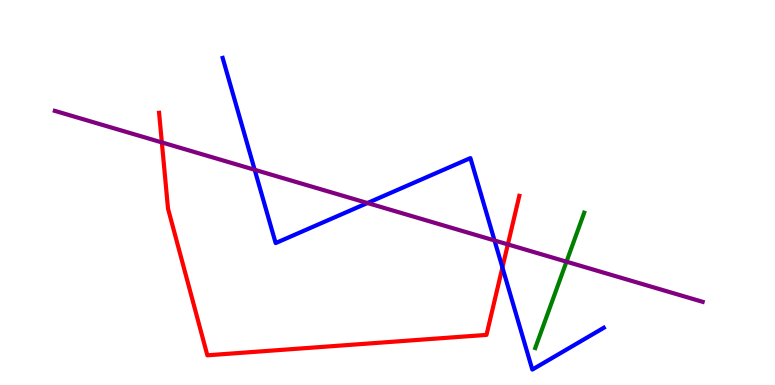[{'lines': ['blue', 'red'], 'intersections': [{'x': 6.48, 'y': 3.05}]}, {'lines': ['green', 'red'], 'intersections': []}, {'lines': ['purple', 'red'], 'intersections': [{'x': 2.09, 'y': 6.3}, {'x': 6.55, 'y': 3.65}]}, {'lines': ['blue', 'green'], 'intersections': []}, {'lines': ['blue', 'purple'], 'intersections': [{'x': 3.29, 'y': 5.59}, {'x': 4.74, 'y': 4.73}, {'x': 6.38, 'y': 3.75}]}, {'lines': ['green', 'purple'], 'intersections': [{'x': 7.31, 'y': 3.2}]}]